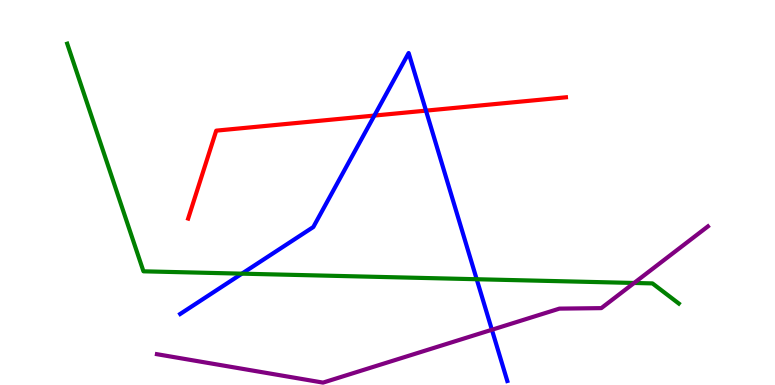[{'lines': ['blue', 'red'], 'intersections': [{'x': 4.83, 'y': 7.0}, {'x': 5.5, 'y': 7.13}]}, {'lines': ['green', 'red'], 'intersections': []}, {'lines': ['purple', 'red'], 'intersections': []}, {'lines': ['blue', 'green'], 'intersections': [{'x': 3.12, 'y': 2.89}, {'x': 6.15, 'y': 2.75}]}, {'lines': ['blue', 'purple'], 'intersections': [{'x': 6.35, 'y': 1.43}]}, {'lines': ['green', 'purple'], 'intersections': [{'x': 8.18, 'y': 2.65}]}]